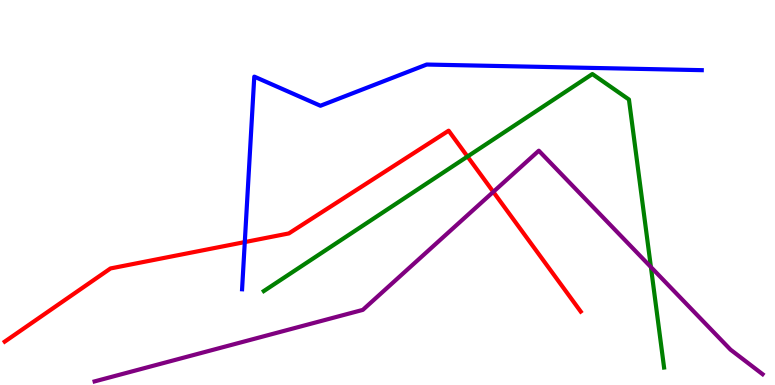[{'lines': ['blue', 'red'], 'intersections': [{'x': 3.16, 'y': 3.71}]}, {'lines': ['green', 'red'], 'intersections': [{'x': 6.03, 'y': 5.93}]}, {'lines': ['purple', 'red'], 'intersections': [{'x': 6.37, 'y': 5.02}]}, {'lines': ['blue', 'green'], 'intersections': []}, {'lines': ['blue', 'purple'], 'intersections': []}, {'lines': ['green', 'purple'], 'intersections': [{'x': 8.4, 'y': 3.06}]}]